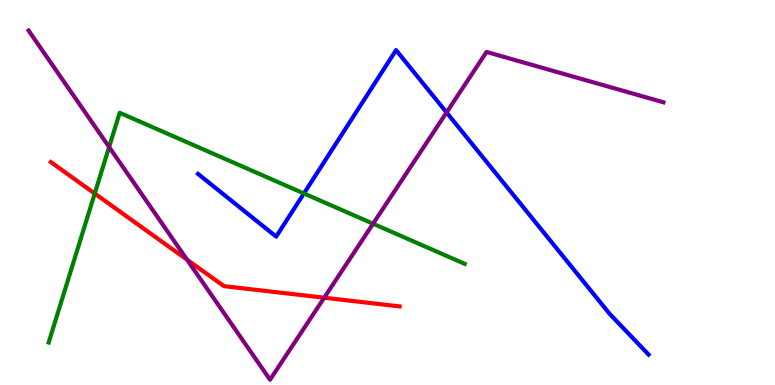[{'lines': ['blue', 'red'], 'intersections': []}, {'lines': ['green', 'red'], 'intersections': [{'x': 1.22, 'y': 4.97}]}, {'lines': ['purple', 'red'], 'intersections': [{'x': 2.41, 'y': 3.26}, {'x': 4.18, 'y': 2.27}]}, {'lines': ['blue', 'green'], 'intersections': [{'x': 3.92, 'y': 4.98}]}, {'lines': ['blue', 'purple'], 'intersections': [{'x': 5.76, 'y': 7.08}]}, {'lines': ['green', 'purple'], 'intersections': [{'x': 1.41, 'y': 6.18}, {'x': 4.81, 'y': 4.19}]}]